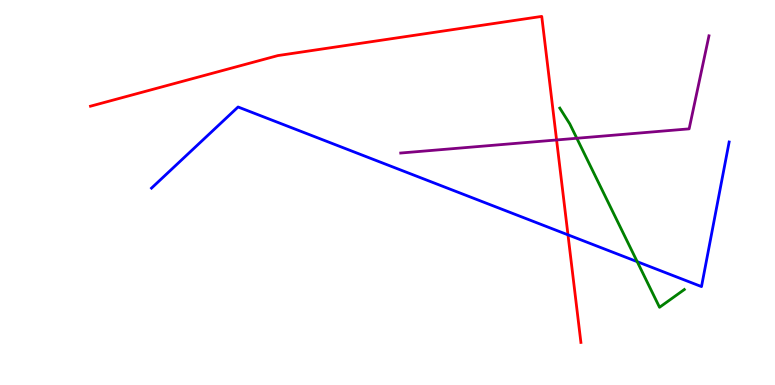[{'lines': ['blue', 'red'], 'intersections': [{'x': 7.33, 'y': 3.9}]}, {'lines': ['green', 'red'], 'intersections': []}, {'lines': ['purple', 'red'], 'intersections': [{'x': 7.18, 'y': 6.36}]}, {'lines': ['blue', 'green'], 'intersections': [{'x': 8.22, 'y': 3.2}]}, {'lines': ['blue', 'purple'], 'intersections': []}, {'lines': ['green', 'purple'], 'intersections': [{'x': 7.44, 'y': 6.41}]}]